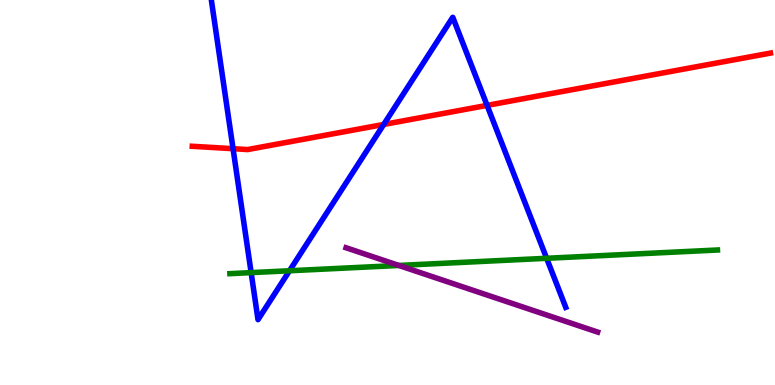[{'lines': ['blue', 'red'], 'intersections': [{'x': 3.01, 'y': 6.14}, {'x': 4.95, 'y': 6.77}, {'x': 6.29, 'y': 7.26}]}, {'lines': ['green', 'red'], 'intersections': []}, {'lines': ['purple', 'red'], 'intersections': []}, {'lines': ['blue', 'green'], 'intersections': [{'x': 3.24, 'y': 2.92}, {'x': 3.74, 'y': 2.97}, {'x': 7.05, 'y': 3.29}]}, {'lines': ['blue', 'purple'], 'intersections': []}, {'lines': ['green', 'purple'], 'intersections': [{'x': 5.15, 'y': 3.11}]}]